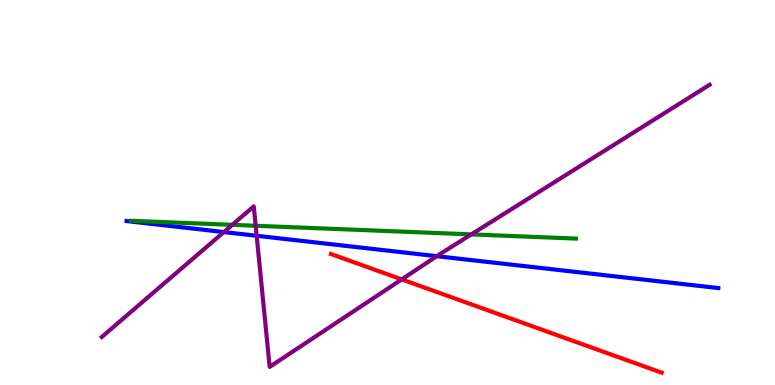[{'lines': ['blue', 'red'], 'intersections': []}, {'lines': ['green', 'red'], 'intersections': []}, {'lines': ['purple', 'red'], 'intersections': [{'x': 5.18, 'y': 2.74}]}, {'lines': ['blue', 'green'], 'intersections': []}, {'lines': ['blue', 'purple'], 'intersections': [{'x': 2.89, 'y': 3.97}, {'x': 3.31, 'y': 3.88}, {'x': 5.64, 'y': 3.35}]}, {'lines': ['green', 'purple'], 'intersections': [{'x': 3.0, 'y': 4.16}, {'x': 3.3, 'y': 4.14}, {'x': 6.08, 'y': 3.91}]}]